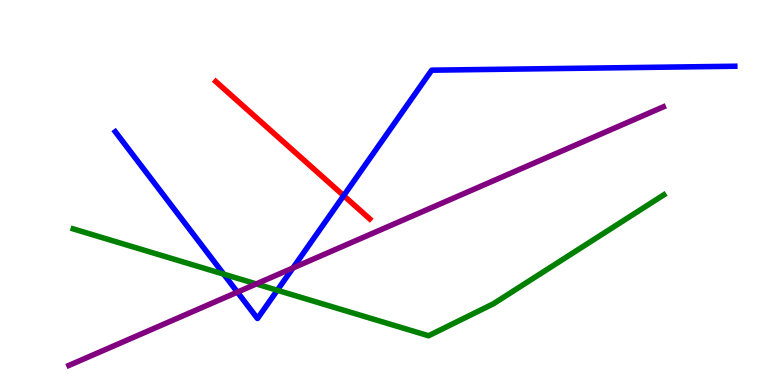[{'lines': ['blue', 'red'], 'intersections': [{'x': 4.43, 'y': 4.92}]}, {'lines': ['green', 'red'], 'intersections': []}, {'lines': ['purple', 'red'], 'intersections': []}, {'lines': ['blue', 'green'], 'intersections': [{'x': 2.89, 'y': 2.88}, {'x': 3.58, 'y': 2.46}]}, {'lines': ['blue', 'purple'], 'intersections': [{'x': 3.06, 'y': 2.41}, {'x': 3.78, 'y': 3.04}]}, {'lines': ['green', 'purple'], 'intersections': [{'x': 3.31, 'y': 2.63}]}]